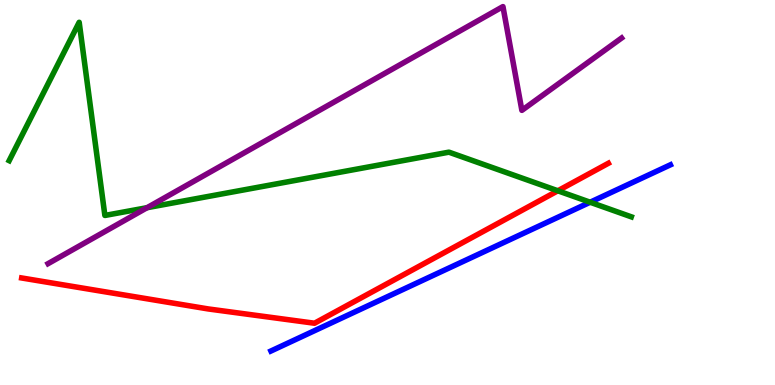[{'lines': ['blue', 'red'], 'intersections': []}, {'lines': ['green', 'red'], 'intersections': [{'x': 7.2, 'y': 5.04}]}, {'lines': ['purple', 'red'], 'intersections': []}, {'lines': ['blue', 'green'], 'intersections': [{'x': 7.61, 'y': 4.75}]}, {'lines': ['blue', 'purple'], 'intersections': []}, {'lines': ['green', 'purple'], 'intersections': [{'x': 1.9, 'y': 4.61}]}]